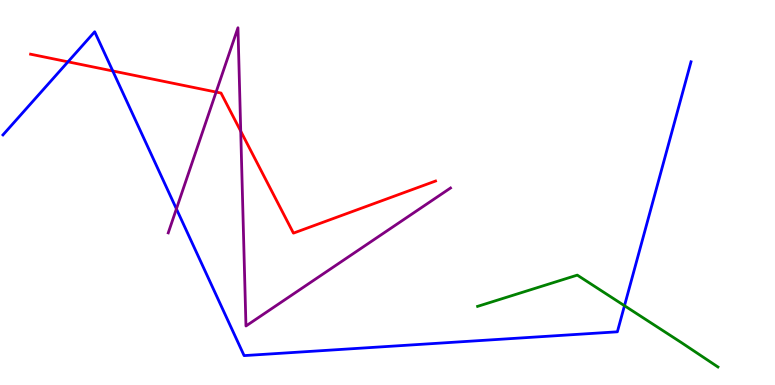[{'lines': ['blue', 'red'], 'intersections': [{'x': 0.877, 'y': 8.39}, {'x': 1.46, 'y': 8.16}]}, {'lines': ['green', 'red'], 'intersections': []}, {'lines': ['purple', 'red'], 'intersections': [{'x': 2.79, 'y': 7.61}, {'x': 3.11, 'y': 6.59}]}, {'lines': ['blue', 'green'], 'intersections': [{'x': 8.06, 'y': 2.06}]}, {'lines': ['blue', 'purple'], 'intersections': [{'x': 2.28, 'y': 4.57}]}, {'lines': ['green', 'purple'], 'intersections': []}]